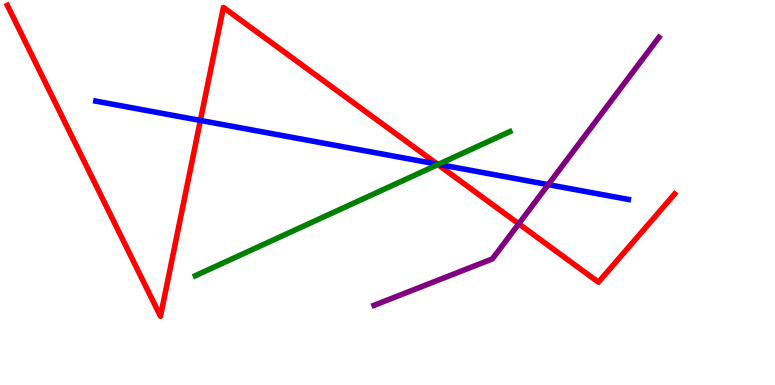[{'lines': ['blue', 'red'], 'intersections': [{'x': 2.59, 'y': 6.87}, {'x': 5.64, 'y': 5.74}]}, {'lines': ['green', 'red'], 'intersections': [{'x': 5.65, 'y': 5.73}]}, {'lines': ['purple', 'red'], 'intersections': [{'x': 6.69, 'y': 4.19}]}, {'lines': ['blue', 'green'], 'intersections': [{'x': 5.66, 'y': 5.73}]}, {'lines': ['blue', 'purple'], 'intersections': [{'x': 7.07, 'y': 5.2}]}, {'lines': ['green', 'purple'], 'intersections': []}]